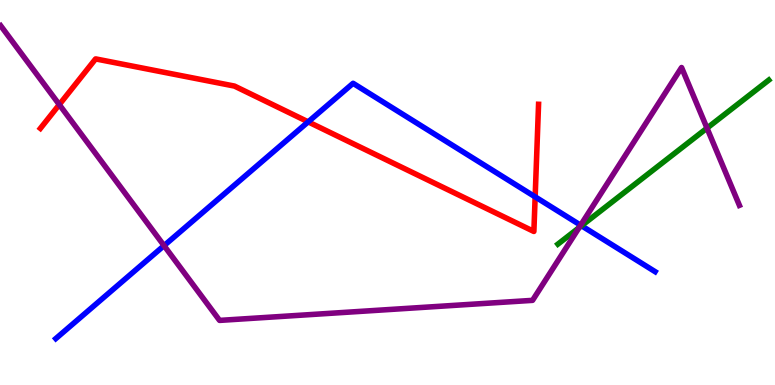[{'lines': ['blue', 'red'], 'intersections': [{'x': 3.98, 'y': 6.83}, {'x': 6.91, 'y': 4.89}]}, {'lines': ['green', 'red'], 'intersections': []}, {'lines': ['purple', 'red'], 'intersections': [{'x': 0.765, 'y': 7.28}]}, {'lines': ['blue', 'green'], 'intersections': [{'x': 7.5, 'y': 4.14}]}, {'lines': ['blue', 'purple'], 'intersections': [{'x': 2.12, 'y': 3.62}, {'x': 7.49, 'y': 4.15}]}, {'lines': ['green', 'purple'], 'intersections': [{'x': 7.47, 'y': 4.09}, {'x': 9.12, 'y': 6.67}]}]